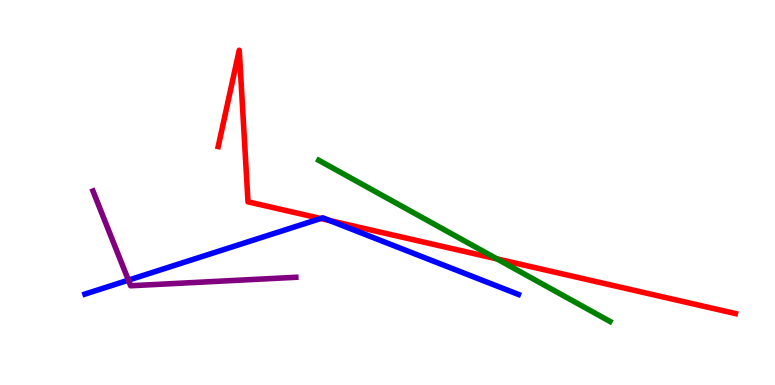[{'lines': ['blue', 'red'], 'intersections': [{'x': 4.14, 'y': 4.32}, {'x': 4.25, 'y': 4.27}]}, {'lines': ['green', 'red'], 'intersections': [{'x': 6.41, 'y': 3.28}]}, {'lines': ['purple', 'red'], 'intersections': []}, {'lines': ['blue', 'green'], 'intersections': []}, {'lines': ['blue', 'purple'], 'intersections': [{'x': 1.66, 'y': 2.72}]}, {'lines': ['green', 'purple'], 'intersections': []}]